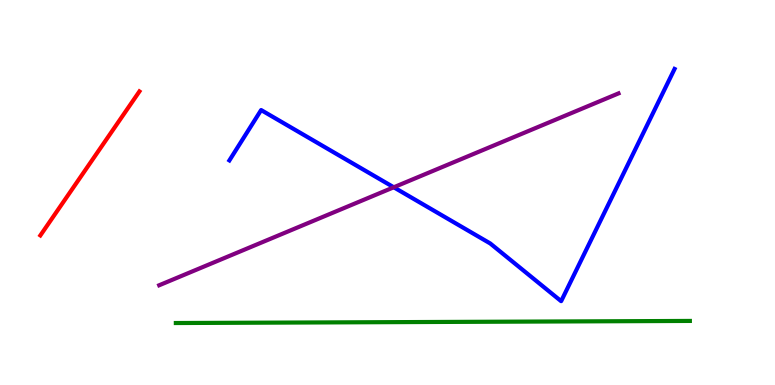[{'lines': ['blue', 'red'], 'intersections': []}, {'lines': ['green', 'red'], 'intersections': []}, {'lines': ['purple', 'red'], 'intersections': []}, {'lines': ['blue', 'green'], 'intersections': []}, {'lines': ['blue', 'purple'], 'intersections': [{'x': 5.08, 'y': 5.14}]}, {'lines': ['green', 'purple'], 'intersections': []}]